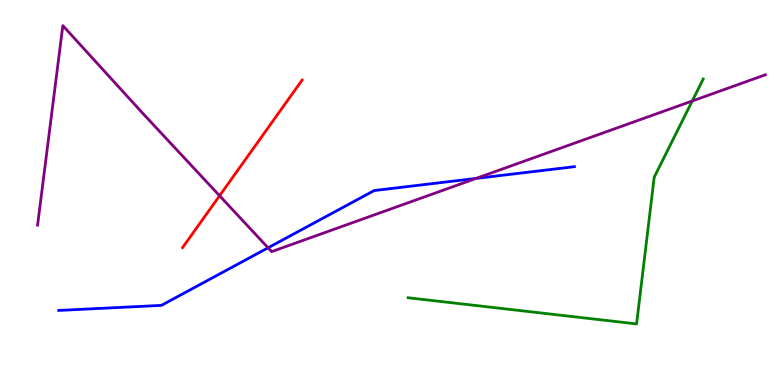[{'lines': ['blue', 'red'], 'intersections': []}, {'lines': ['green', 'red'], 'intersections': []}, {'lines': ['purple', 'red'], 'intersections': [{'x': 2.83, 'y': 4.92}]}, {'lines': ['blue', 'green'], 'intersections': []}, {'lines': ['blue', 'purple'], 'intersections': [{'x': 3.46, 'y': 3.56}, {'x': 6.14, 'y': 5.37}]}, {'lines': ['green', 'purple'], 'intersections': [{'x': 8.93, 'y': 7.38}]}]